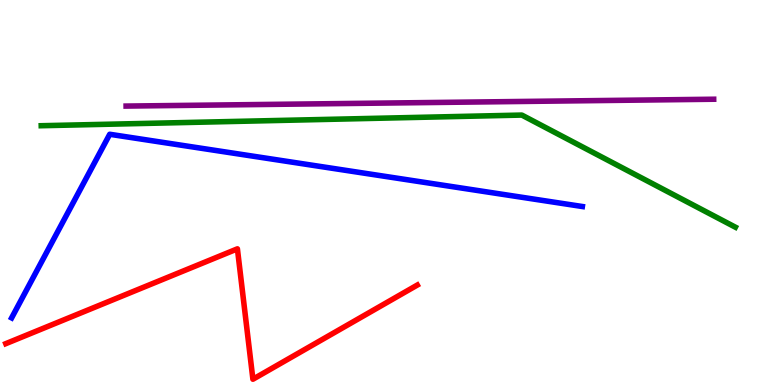[{'lines': ['blue', 'red'], 'intersections': []}, {'lines': ['green', 'red'], 'intersections': []}, {'lines': ['purple', 'red'], 'intersections': []}, {'lines': ['blue', 'green'], 'intersections': []}, {'lines': ['blue', 'purple'], 'intersections': []}, {'lines': ['green', 'purple'], 'intersections': []}]